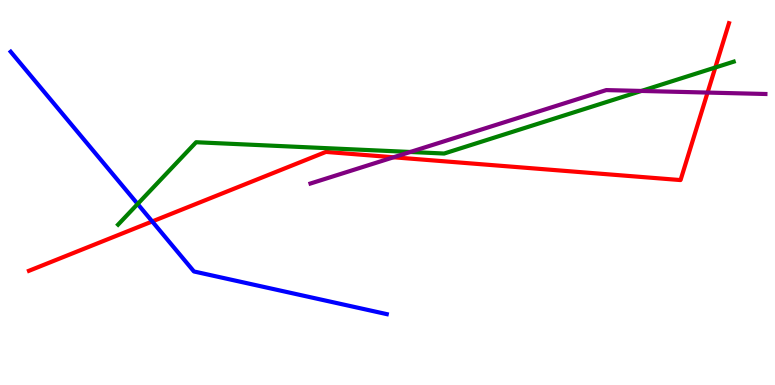[{'lines': ['blue', 'red'], 'intersections': [{'x': 1.96, 'y': 4.25}]}, {'lines': ['green', 'red'], 'intersections': [{'x': 9.23, 'y': 8.25}]}, {'lines': ['purple', 'red'], 'intersections': [{'x': 5.08, 'y': 5.91}, {'x': 9.13, 'y': 7.6}]}, {'lines': ['blue', 'green'], 'intersections': [{'x': 1.78, 'y': 4.7}]}, {'lines': ['blue', 'purple'], 'intersections': []}, {'lines': ['green', 'purple'], 'intersections': [{'x': 5.29, 'y': 6.05}, {'x': 8.28, 'y': 7.64}]}]